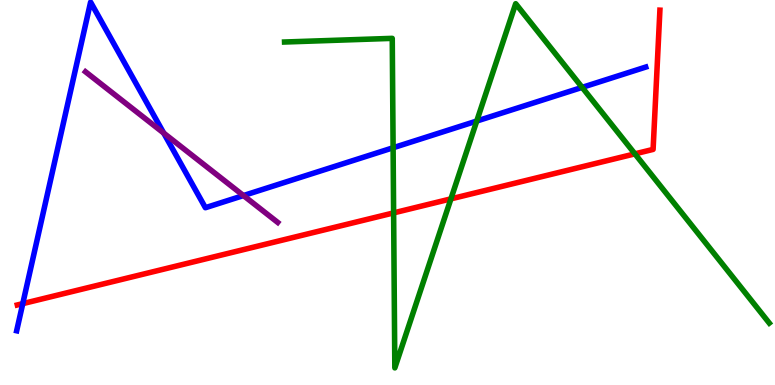[{'lines': ['blue', 'red'], 'intersections': [{'x': 0.294, 'y': 2.11}]}, {'lines': ['green', 'red'], 'intersections': [{'x': 5.08, 'y': 4.47}, {'x': 5.82, 'y': 4.83}, {'x': 8.19, 'y': 6.0}]}, {'lines': ['purple', 'red'], 'intersections': []}, {'lines': ['blue', 'green'], 'intersections': [{'x': 5.07, 'y': 6.16}, {'x': 6.15, 'y': 6.86}, {'x': 7.51, 'y': 7.73}]}, {'lines': ['blue', 'purple'], 'intersections': [{'x': 2.11, 'y': 6.54}, {'x': 3.14, 'y': 4.92}]}, {'lines': ['green', 'purple'], 'intersections': []}]